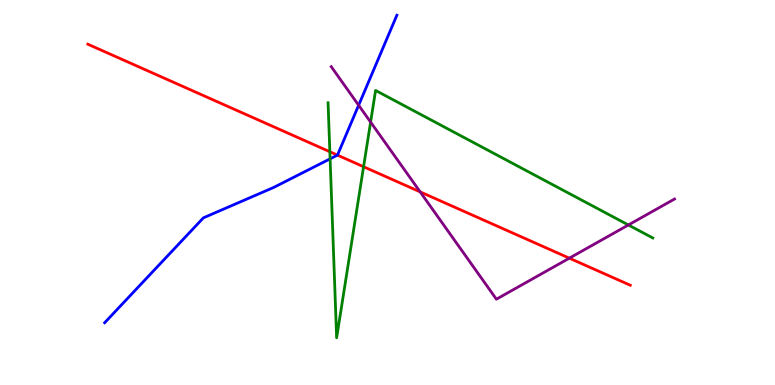[{'lines': ['blue', 'red'], 'intersections': [{'x': 4.35, 'y': 5.97}]}, {'lines': ['green', 'red'], 'intersections': [{'x': 4.26, 'y': 6.06}, {'x': 4.69, 'y': 5.67}]}, {'lines': ['purple', 'red'], 'intersections': [{'x': 5.42, 'y': 5.02}, {'x': 7.35, 'y': 3.29}]}, {'lines': ['blue', 'green'], 'intersections': [{'x': 4.26, 'y': 5.87}]}, {'lines': ['blue', 'purple'], 'intersections': [{'x': 4.63, 'y': 7.27}]}, {'lines': ['green', 'purple'], 'intersections': [{'x': 4.78, 'y': 6.83}, {'x': 8.11, 'y': 4.16}]}]